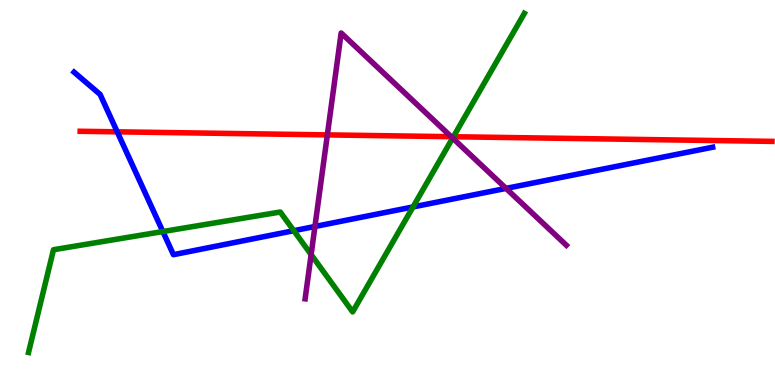[{'lines': ['blue', 'red'], 'intersections': [{'x': 1.51, 'y': 6.58}]}, {'lines': ['green', 'red'], 'intersections': [{'x': 5.85, 'y': 6.45}]}, {'lines': ['purple', 'red'], 'intersections': [{'x': 4.22, 'y': 6.5}, {'x': 5.82, 'y': 6.45}]}, {'lines': ['blue', 'green'], 'intersections': [{'x': 2.1, 'y': 3.99}, {'x': 3.79, 'y': 4.01}, {'x': 5.33, 'y': 4.63}]}, {'lines': ['blue', 'purple'], 'intersections': [{'x': 4.06, 'y': 4.12}, {'x': 6.53, 'y': 5.11}]}, {'lines': ['green', 'purple'], 'intersections': [{'x': 4.01, 'y': 3.39}, {'x': 5.84, 'y': 6.41}]}]